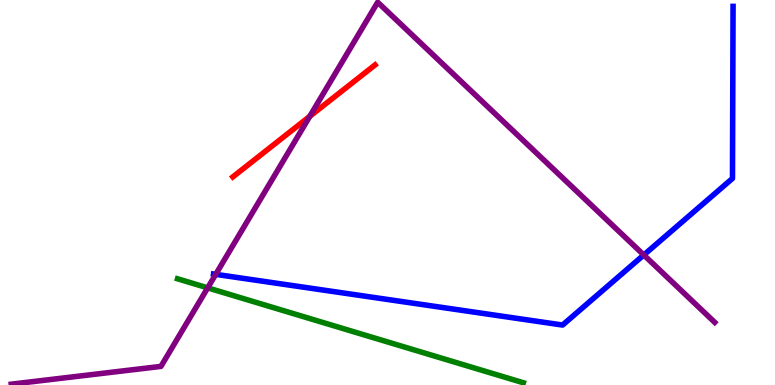[{'lines': ['blue', 'red'], 'intersections': []}, {'lines': ['green', 'red'], 'intersections': []}, {'lines': ['purple', 'red'], 'intersections': [{'x': 4.0, 'y': 6.98}]}, {'lines': ['blue', 'green'], 'intersections': []}, {'lines': ['blue', 'purple'], 'intersections': [{'x': 2.78, 'y': 2.87}, {'x': 8.31, 'y': 3.38}]}, {'lines': ['green', 'purple'], 'intersections': [{'x': 2.68, 'y': 2.52}]}]